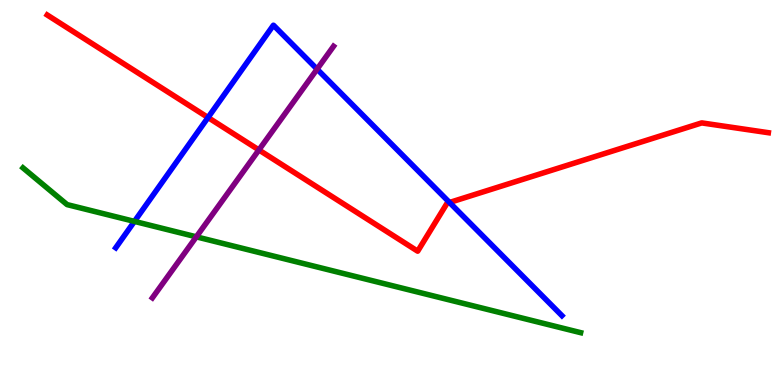[{'lines': ['blue', 'red'], 'intersections': [{'x': 2.68, 'y': 6.95}, {'x': 5.8, 'y': 4.74}]}, {'lines': ['green', 'red'], 'intersections': []}, {'lines': ['purple', 'red'], 'intersections': [{'x': 3.34, 'y': 6.11}]}, {'lines': ['blue', 'green'], 'intersections': [{'x': 1.73, 'y': 4.25}]}, {'lines': ['blue', 'purple'], 'intersections': [{'x': 4.09, 'y': 8.2}]}, {'lines': ['green', 'purple'], 'intersections': [{'x': 2.53, 'y': 3.85}]}]